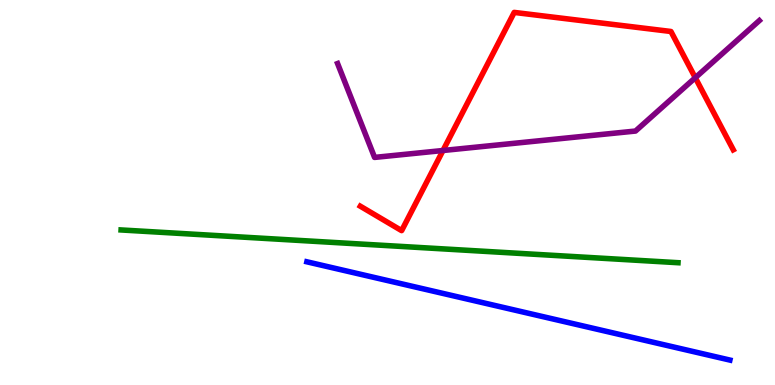[{'lines': ['blue', 'red'], 'intersections': []}, {'lines': ['green', 'red'], 'intersections': []}, {'lines': ['purple', 'red'], 'intersections': [{'x': 5.72, 'y': 6.09}, {'x': 8.97, 'y': 7.98}]}, {'lines': ['blue', 'green'], 'intersections': []}, {'lines': ['blue', 'purple'], 'intersections': []}, {'lines': ['green', 'purple'], 'intersections': []}]